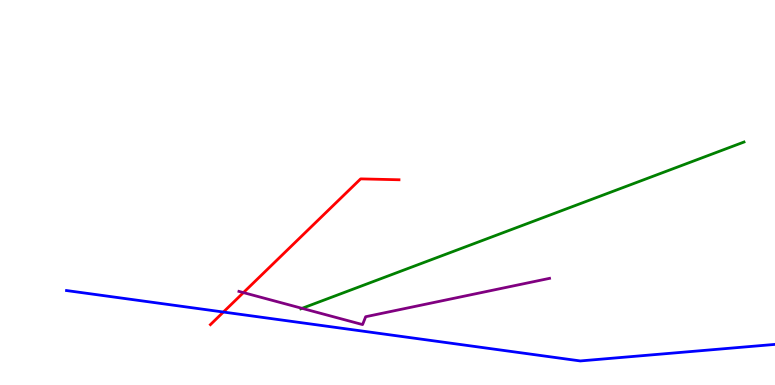[{'lines': ['blue', 'red'], 'intersections': [{'x': 2.88, 'y': 1.9}]}, {'lines': ['green', 'red'], 'intersections': []}, {'lines': ['purple', 'red'], 'intersections': [{'x': 3.14, 'y': 2.4}]}, {'lines': ['blue', 'green'], 'intersections': []}, {'lines': ['blue', 'purple'], 'intersections': []}, {'lines': ['green', 'purple'], 'intersections': [{'x': 3.9, 'y': 1.99}]}]